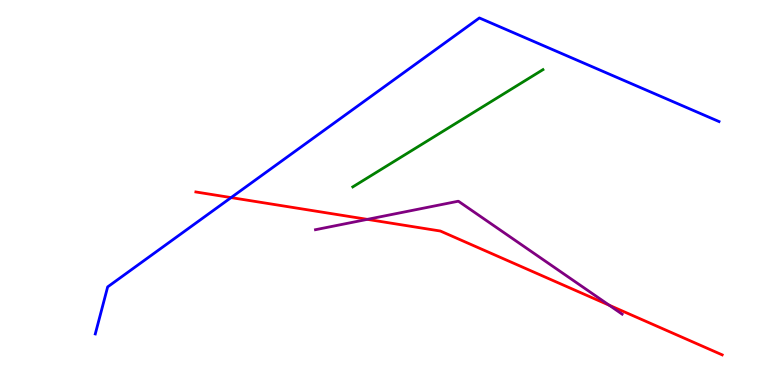[{'lines': ['blue', 'red'], 'intersections': [{'x': 2.98, 'y': 4.87}]}, {'lines': ['green', 'red'], 'intersections': []}, {'lines': ['purple', 'red'], 'intersections': [{'x': 4.74, 'y': 4.3}, {'x': 7.86, 'y': 2.07}]}, {'lines': ['blue', 'green'], 'intersections': []}, {'lines': ['blue', 'purple'], 'intersections': []}, {'lines': ['green', 'purple'], 'intersections': []}]